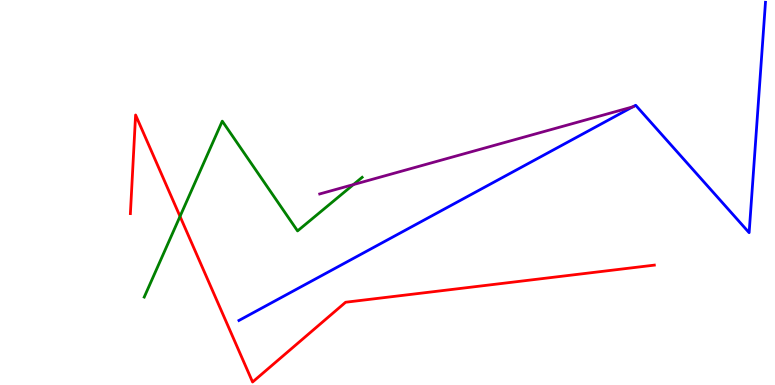[{'lines': ['blue', 'red'], 'intersections': []}, {'lines': ['green', 'red'], 'intersections': [{'x': 2.32, 'y': 4.38}]}, {'lines': ['purple', 'red'], 'intersections': []}, {'lines': ['blue', 'green'], 'intersections': []}, {'lines': ['blue', 'purple'], 'intersections': [{'x': 8.16, 'y': 7.22}]}, {'lines': ['green', 'purple'], 'intersections': [{'x': 4.56, 'y': 5.21}]}]